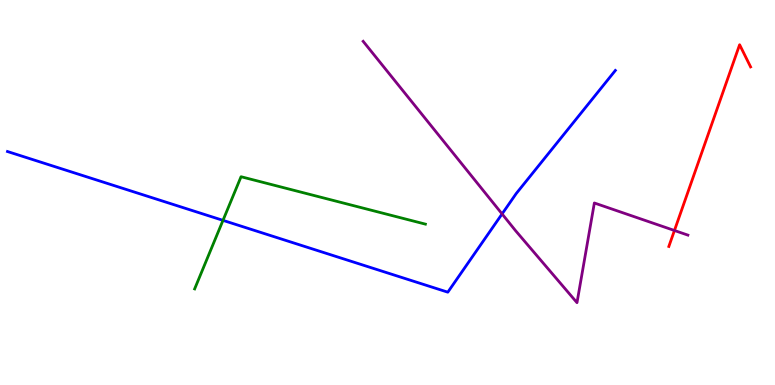[{'lines': ['blue', 'red'], 'intersections': []}, {'lines': ['green', 'red'], 'intersections': []}, {'lines': ['purple', 'red'], 'intersections': [{'x': 8.7, 'y': 4.01}]}, {'lines': ['blue', 'green'], 'intersections': [{'x': 2.88, 'y': 4.28}]}, {'lines': ['blue', 'purple'], 'intersections': [{'x': 6.48, 'y': 4.44}]}, {'lines': ['green', 'purple'], 'intersections': []}]